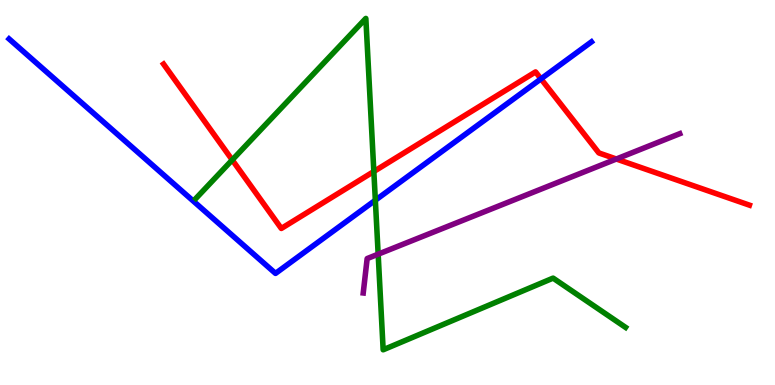[{'lines': ['blue', 'red'], 'intersections': [{'x': 6.98, 'y': 7.95}]}, {'lines': ['green', 'red'], 'intersections': [{'x': 3.0, 'y': 5.85}, {'x': 4.82, 'y': 5.55}]}, {'lines': ['purple', 'red'], 'intersections': [{'x': 7.95, 'y': 5.87}]}, {'lines': ['blue', 'green'], 'intersections': [{'x': 4.84, 'y': 4.8}]}, {'lines': ['blue', 'purple'], 'intersections': []}, {'lines': ['green', 'purple'], 'intersections': [{'x': 4.88, 'y': 3.4}]}]